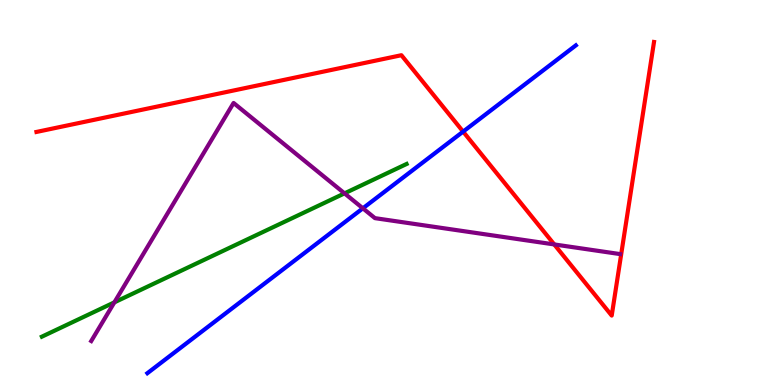[{'lines': ['blue', 'red'], 'intersections': [{'x': 5.98, 'y': 6.58}]}, {'lines': ['green', 'red'], 'intersections': []}, {'lines': ['purple', 'red'], 'intersections': [{'x': 7.15, 'y': 3.65}]}, {'lines': ['blue', 'green'], 'intersections': []}, {'lines': ['blue', 'purple'], 'intersections': [{'x': 4.68, 'y': 4.59}]}, {'lines': ['green', 'purple'], 'intersections': [{'x': 1.48, 'y': 2.15}, {'x': 4.45, 'y': 4.98}]}]